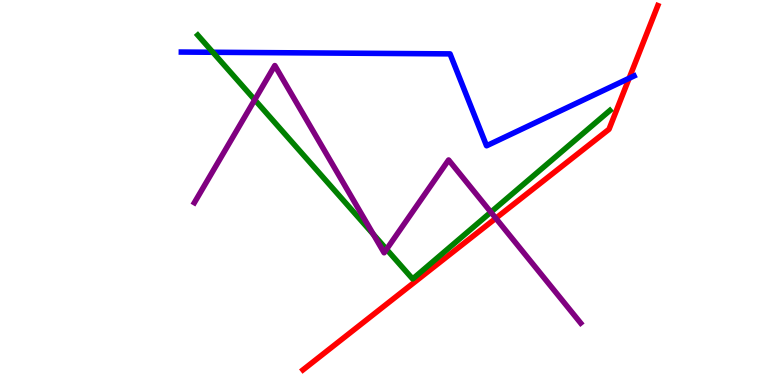[{'lines': ['blue', 'red'], 'intersections': [{'x': 8.12, 'y': 7.97}]}, {'lines': ['green', 'red'], 'intersections': []}, {'lines': ['purple', 'red'], 'intersections': [{'x': 6.4, 'y': 4.33}]}, {'lines': ['blue', 'green'], 'intersections': [{'x': 2.75, 'y': 8.64}]}, {'lines': ['blue', 'purple'], 'intersections': []}, {'lines': ['green', 'purple'], 'intersections': [{'x': 3.29, 'y': 7.41}, {'x': 4.82, 'y': 3.91}, {'x': 4.99, 'y': 3.52}, {'x': 6.33, 'y': 4.49}]}]